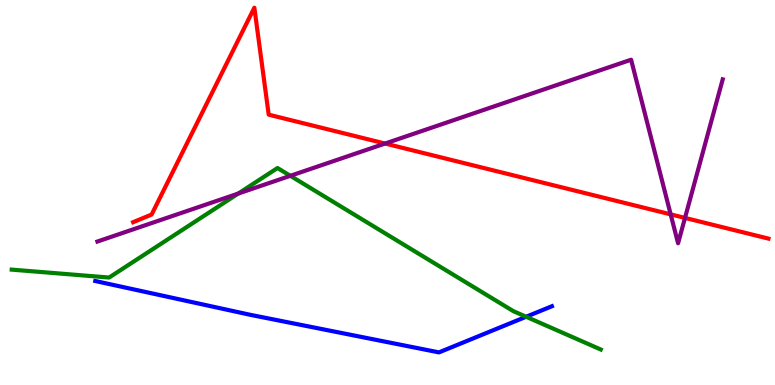[{'lines': ['blue', 'red'], 'intersections': []}, {'lines': ['green', 'red'], 'intersections': []}, {'lines': ['purple', 'red'], 'intersections': [{'x': 4.97, 'y': 6.27}, {'x': 8.65, 'y': 4.43}, {'x': 8.84, 'y': 4.34}]}, {'lines': ['blue', 'green'], 'intersections': [{'x': 6.79, 'y': 1.77}]}, {'lines': ['blue', 'purple'], 'intersections': []}, {'lines': ['green', 'purple'], 'intersections': [{'x': 3.07, 'y': 4.97}, {'x': 3.75, 'y': 5.43}]}]